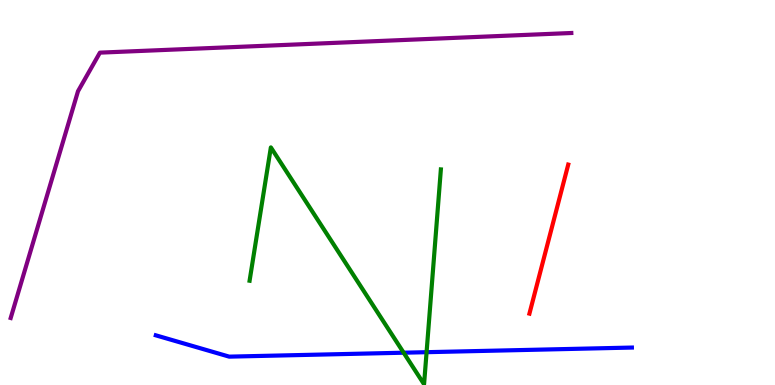[{'lines': ['blue', 'red'], 'intersections': []}, {'lines': ['green', 'red'], 'intersections': []}, {'lines': ['purple', 'red'], 'intersections': []}, {'lines': ['blue', 'green'], 'intersections': [{'x': 5.21, 'y': 0.839}, {'x': 5.5, 'y': 0.852}]}, {'lines': ['blue', 'purple'], 'intersections': []}, {'lines': ['green', 'purple'], 'intersections': []}]